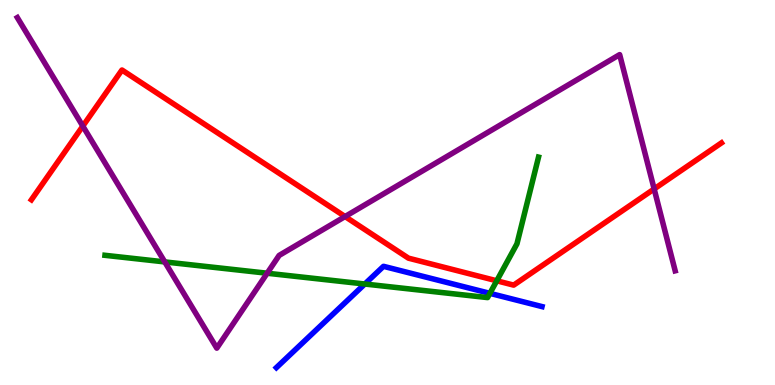[{'lines': ['blue', 'red'], 'intersections': []}, {'lines': ['green', 'red'], 'intersections': [{'x': 6.41, 'y': 2.71}]}, {'lines': ['purple', 'red'], 'intersections': [{'x': 1.07, 'y': 6.72}, {'x': 4.45, 'y': 4.38}, {'x': 8.44, 'y': 5.09}]}, {'lines': ['blue', 'green'], 'intersections': [{'x': 4.71, 'y': 2.62}, {'x': 6.32, 'y': 2.38}]}, {'lines': ['blue', 'purple'], 'intersections': []}, {'lines': ['green', 'purple'], 'intersections': [{'x': 2.13, 'y': 3.2}, {'x': 3.45, 'y': 2.9}]}]